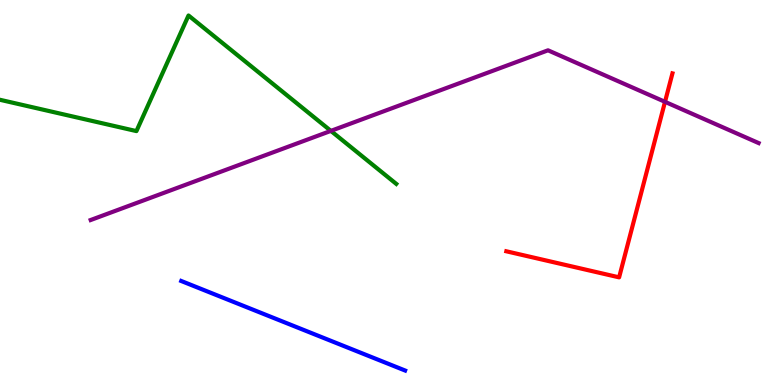[{'lines': ['blue', 'red'], 'intersections': []}, {'lines': ['green', 'red'], 'intersections': []}, {'lines': ['purple', 'red'], 'intersections': [{'x': 8.58, 'y': 7.36}]}, {'lines': ['blue', 'green'], 'intersections': []}, {'lines': ['blue', 'purple'], 'intersections': []}, {'lines': ['green', 'purple'], 'intersections': [{'x': 4.27, 'y': 6.6}]}]